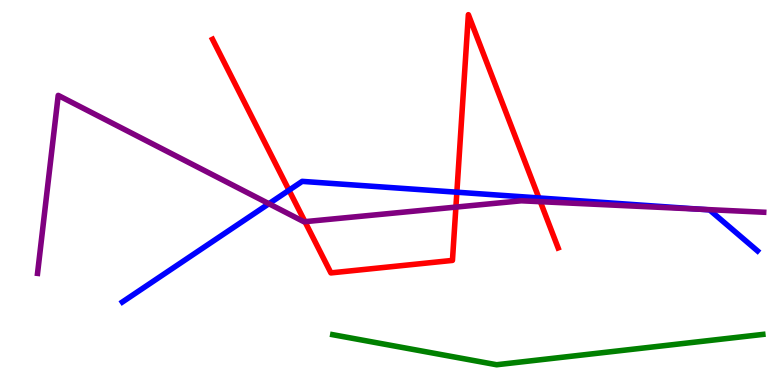[{'lines': ['blue', 'red'], 'intersections': [{'x': 3.73, 'y': 5.06}, {'x': 5.9, 'y': 5.01}, {'x': 6.95, 'y': 4.86}]}, {'lines': ['green', 'red'], 'intersections': []}, {'lines': ['purple', 'red'], 'intersections': [{'x': 3.93, 'y': 4.24}, {'x': 5.88, 'y': 4.62}, {'x': 6.97, 'y': 4.76}]}, {'lines': ['blue', 'green'], 'intersections': []}, {'lines': ['blue', 'purple'], 'intersections': [{'x': 3.47, 'y': 4.71}, {'x': 9.03, 'y': 4.57}]}, {'lines': ['green', 'purple'], 'intersections': []}]